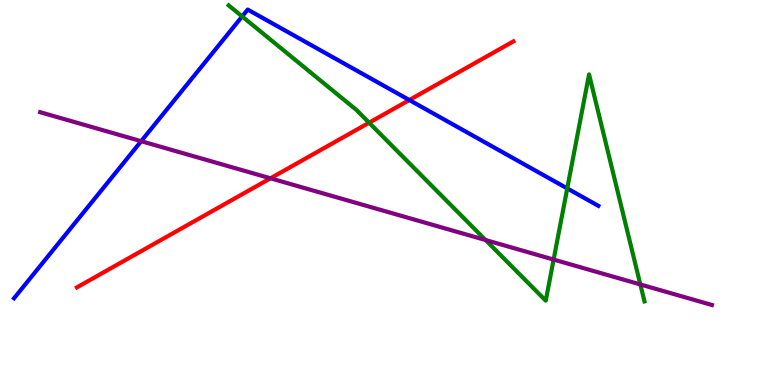[{'lines': ['blue', 'red'], 'intersections': [{'x': 5.28, 'y': 7.4}]}, {'lines': ['green', 'red'], 'intersections': [{'x': 4.76, 'y': 6.81}]}, {'lines': ['purple', 'red'], 'intersections': [{'x': 3.49, 'y': 5.37}]}, {'lines': ['blue', 'green'], 'intersections': [{'x': 3.12, 'y': 9.57}, {'x': 7.32, 'y': 5.11}]}, {'lines': ['blue', 'purple'], 'intersections': [{'x': 1.82, 'y': 6.33}]}, {'lines': ['green', 'purple'], 'intersections': [{'x': 6.27, 'y': 3.77}, {'x': 7.14, 'y': 3.26}, {'x': 8.26, 'y': 2.61}]}]